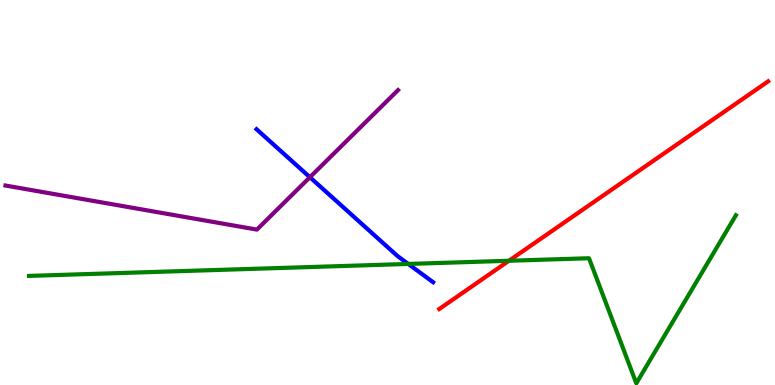[{'lines': ['blue', 'red'], 'intersections': []}, {'lines': ['green', 'red'], 'intersections': [{'x': 6.57, 'y': 3.23}]}, {'lines': ['purple', 'red'], 'intersections': []}, {'lines': ['blue', 'green'], 'intersections': [{'x': 5.27, 'y': 3.14}]}, {'lines': ['blue', 'purple'], 'intersections': [{'x': 4.0, 'y': 5.4}]}, {'lines': ['green', 'purple'], 'intersections': []}]